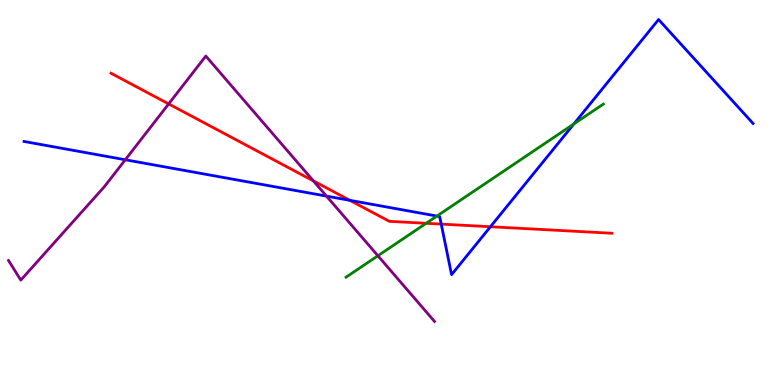[{'lines': ['blue', 'red'], 'intersections': [{'x': 4.51, 'y': 4.8}, {'x': 5.69, 'y': 4.18}, {'x': 6.33, 'y': 4.11}]}, {'lines': ['green', 'red'], 'intersections': [{'x': 5.5, 'y': 4.2}]}, {'lines': ['purple', 'red'], 'intersections': [{'x': 2.18, 'y': 7.3}, {'x': 4.04, 'y': 5.3}]}, {'lines': ['blue', 'green'], 'intersections': [{'x': 5.64, 'y': 4.39}, {'x': 7.4, 'y': 6.78}]}, {'lines': ['blue', 'purple'], 'intersections': [{'x': 1.62, 'y': 5.85}, {'x': 4.21, 'y': 4.91}]}, {'lines': ['green', 'purple'], 'intersections': [{'x': 4.88, 'y': 3.36}]}]